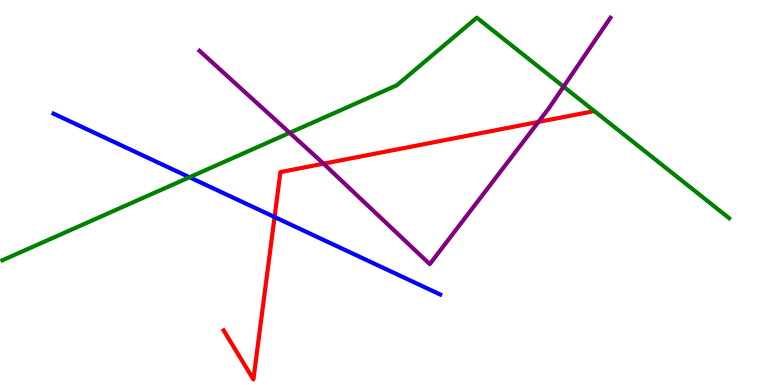[{'lines': ['blue', 'red'], 'intersections': [{'x': 3.54, 'y': 4.36}]}, {'lines': ['green', 'red'], 'intersections': []}, {'lines': ['purple', 'red'], 'intersections': [{'x': 4.17, 'y': 5.75}, {'x': 6.95, 'y': 6.83}]}, {'lines': ['blue', 'green'], 'intersections': [{'x': 2.45, 'y': 5.4}]}, {'lines': ['blue', 'purple'], 'intersections': []}, {'lines': ['green', 'purple'], 'intersections': [{'x': 3.74, 'y': 6.55}, {'x': 7.27, 'y': 7.75}]}]